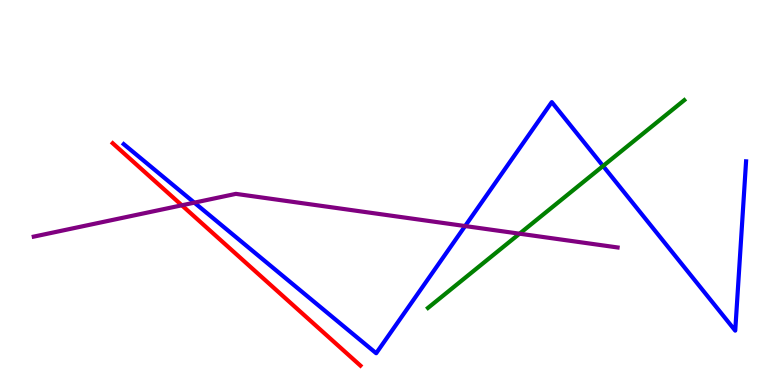[{'lines': ['blue', 'red'], 'intersections': []}, {'lines': ['green', 'red'], 'intersections': []}, {'lines': ['purple', 'red'], 'intersections': [{'x': 2.35, 'y': 4.67}]}, {'lines': ['blue', 'green'], 'intersections': [{'x': 7.78, 'y': 5.69}]}, {'lines': ['blue', 'purple'], 'intersections': [{'x': 2.51, 'y': 4.74}, {'x': 6.0, 'y': 4.13}]}, {'lines': ['green', 'purple'], 'intersections': [{'x': 6.7, 'y': 3.93}]}]